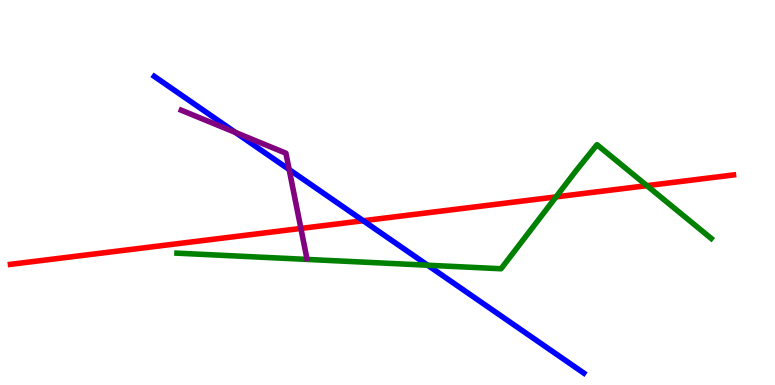[{'lines': ['blue', 'red'], 'intersections': [{'x': 4.69, 'y': 4.27}]}, {'lines': ['green', 'red'], 'intersections': [{'x': 7.17, 'y': 4.89}, {'x': 8.35, 'y': 5.18}]}, {'lines': ['purple', 'red'], 'intersections': [{'x': 3.88, 'y': 4.07}]}, {'lines': ['blue', 'green'], 'intersections': [{'x': 5.52, 'y': 3.11}]}, {'lines': ['blue', 'purple'], 'intersections': [{'x': 3.04, 'y': 6.56}, {'x': 3.73, 'y': 5.6}]}, {'lines': ['green', 'purple'], 'intersections': []}]